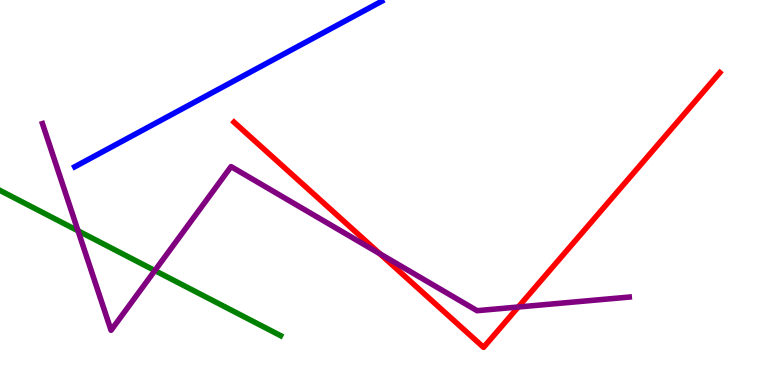[{'lines': ['blue', 'red'], 'intersections': []}, {'lines': ['green', 'red'], 'intersections': []}, {'lines': ['purple', 'red'], 'intersections': [{'x': 4.9, 'y': 3.41}, {'x': 6.69, 'y': 2.03}]}, {'lines': ['blue', 'green'], 'intersections': []}, {'lines': ['blue', 'purple'], 'intersections': []}, {'lines': ['green', 'purple'], 'intersections': [{'x': 1.01, 'y': 4.0}, {'x': 2.0, 'y': 2.97}]}]